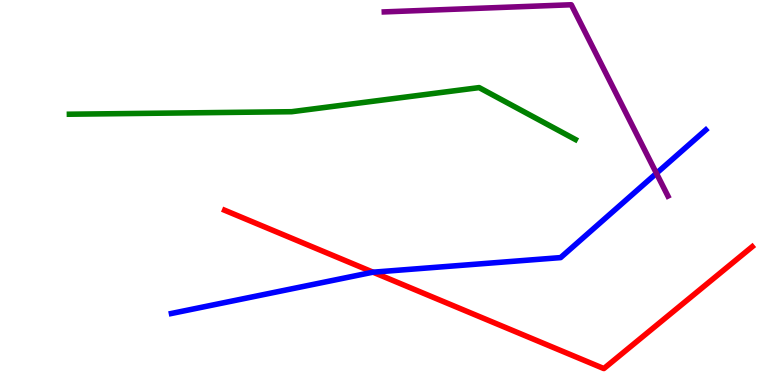[{'lines': ['blue', 'red'], 'intersections': [{'x': 4.81, 'y': 2.93}]}, {'lines': ['green', 'red'], 'intersections': []}, {'lines': ['purple', 'red'], 'intersections': []}, {'lines': ['blue', 'green'], 'intersections': []}, {'lines': ['blue', 'purple'], 'intersections': [{'x': 8.47, 'y': 5.5}]}, {'lines': ['green', 'purple'], 'intersections': []}]